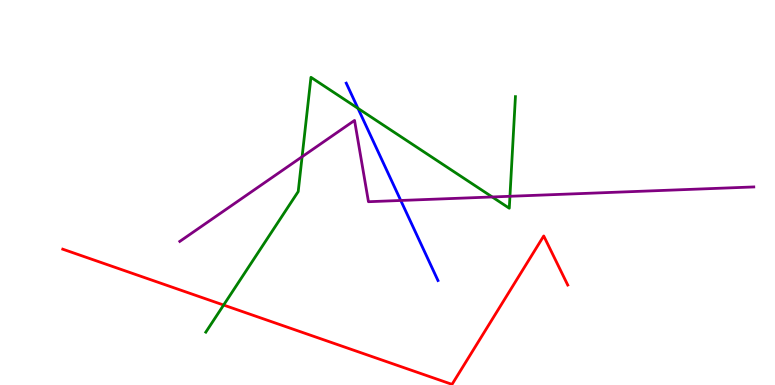[{'lines': ['blue', 'red'], 'intersections': []}, {'lines': ['green', 'red'], 'intersections': [{'x': 2.89, 'y': 2.08}]}, {'lines': ['purple', 'red'], 'intersections': []}, {'lines': ['blue', 'green'], 'intersections': [{'x': 4.62, 'y': 7.19}]}, {'lines': ['blue', 'purple'], 'intersections': [{'x': 5.17, 'y': 4.79}]}, {'lines': ['green', 'purple'], 'intersections': [{'x': 3.9, 'y': 5.93}, {'x': 6.35, 'y': 4.88}, {'x': 6.58, 'y': 4.9}]}]